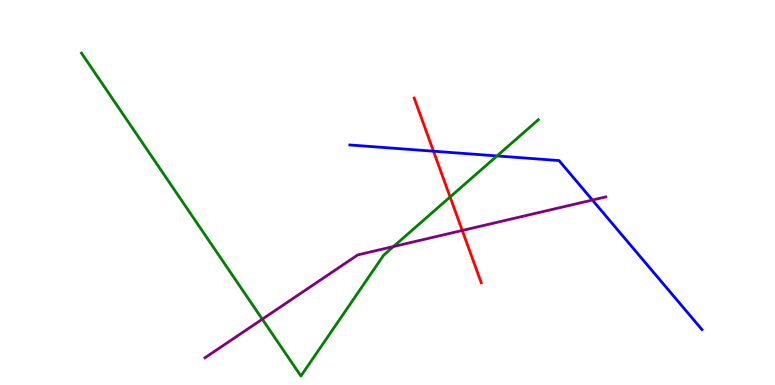[{'lines': ['blue', 'red'], 'intersections': [{'x': 5.59, 'y': 6.07}]}, {'lines': ['green', 'red'], 'intersections': [{'x': 5.81, 'y': 4.88}]}, {'lines': ['purple', 'red'], 'intersections': [{'x': 5.96, 'y': 4.01}]}, {'lines': ['blue', 'green'], 'intersections': [{'x': 6.41, 'y': 5.95}]}, {'lines': ['blue', 'purple'], 'intersections': [{'x': 7.64, 'y': 4.8}]}, {'lines': ['green', 'purple'], 'intersections': [{'x': 3.38, 'y': 1.71}, {'x': 5.08, 'y': 3.6}]}]